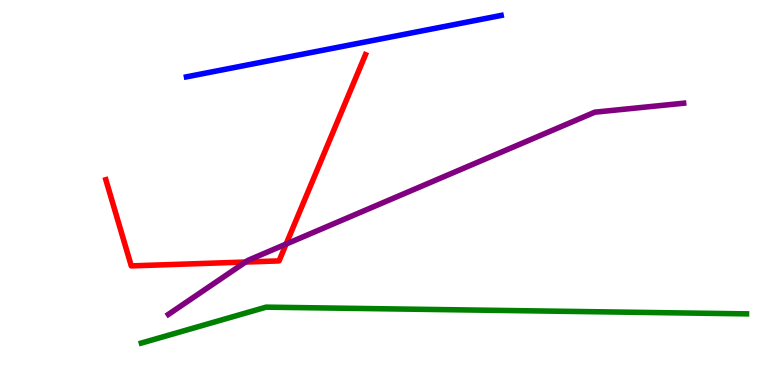[{'lines': ['blue', 'red'], 'intersections': []}, {'lines': ['green', 'red'], 'intersections': []}, {'lines': ['purple', 'red'], 'intersections': [{'x': 3.17, 'y': 3.19}, {'x': 3.69, 'y': 3.66}]}, {'lines': ['blue', 'green'], 'intersections': []}, {'lines': ['blue', 'purple'], 'intersections': []}, {'lines': ['green', 'purple'], 'intersections': []}]